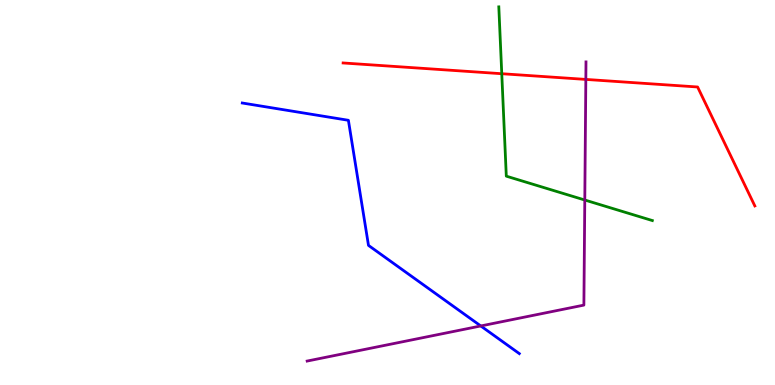[{'lines': ['blue', 'red'], 'intersections': []}, {'lines': ['green', 'red'], 'intersections': [{'x': 6.47, 'y': 8.09}]}, {'lines': ['purple', 'red'], 'intersections': [{'x': 7.56, 'y': 7.94}]}, {'lines': ['blue', 'green'], 'intersections': []}, {'lines': ['blue', 'purple'], 'intersections': [{'x': 6.2, 'y': 1.53}]}, {'lines': ['green', 'purple'], 'intersections': [{'x': 7.55, 'y': 4.8}]}]